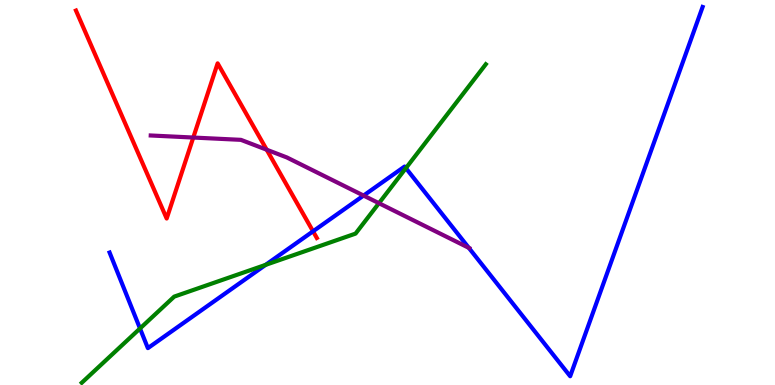[{'lines': ['blue', 'red'], 'intersections': [{'x': 4.04, 'y': 3.99}]}, {'lines': ['green', 'red'], 'intersections': []}, {'lines': ['purple', 'red'], 'intersections': [{'x': 2.49, 'y': 6.43}, {'x': 3.44, 'y': 6.11}]}, {'lines': ['blue', 'green'], 'intersections': [{'x': 1.81, 'y': 1.47}, {'x': 3.43, 'y': 3.12}, {'x': 5.24, 'y': 5.63}]}, {'lines': ['blue', 'purple'], 'intersections': [{'x': 4.69, 'y': 4.92}, {'x': 6.05, 'y': 3.56}]}, {'lines': ['green', 'purple'], 'intersections': [{'x': 4.89, 'y': 4.72}]}]